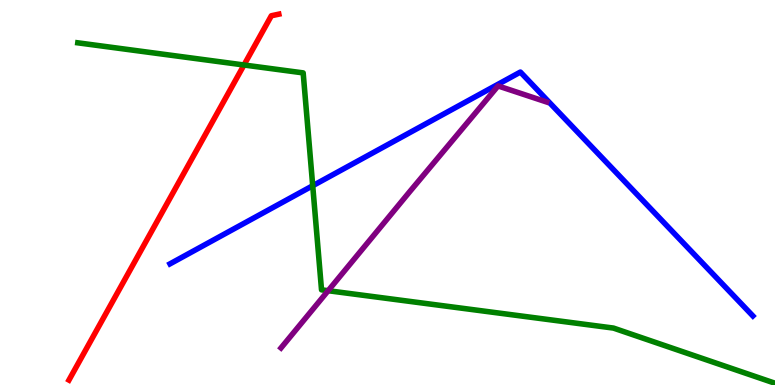[{'lines': ['blue', 'red'], 'intersections': []}, {'lines': ['green', 'red'], 'intersections': [{'x': 3.15, 'y': 8.31}]}, {'lines': ['purple', 'red'], 'intersections': []}, {'lines': ['blue', 'green'], 'intersections': [{'x': 4.04, 'y': 5.18}]}, {'lines': ['blue', 'purple'], 'intersections': []}, {'lines': ['green', 'purple'], 'intersections': [{'x': 4.23, 'y': 2.45}]}]